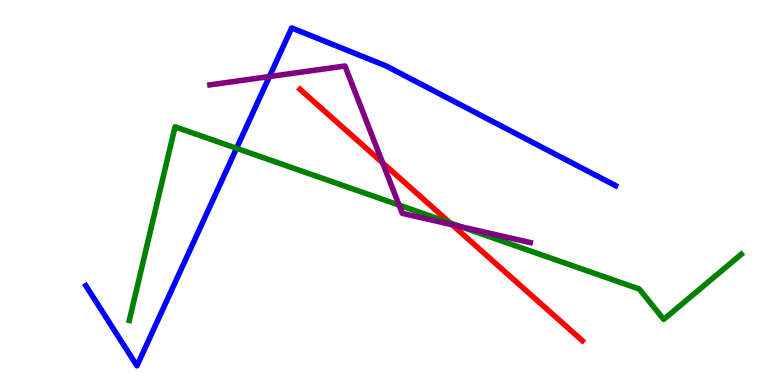[{'lines': ['blue', 'red'], 'intersections': []}, {'lines': ['green', 'red'], 'intersections': [{'x': 5.81, 'y': 4.21}]}, {'lines': ['purple', 'red'], 'intersections': [{'x': 4.94, 'y': 5.77}, {'x': 5.83, 'y': 4.16}]}, {'lines': ['blue', 'green'], 'intersections': [{'x': 3.05, 'y': 6.15}]}, {'lines': ['blue', 'purple'], 'intersections': [{'x': 3.48, 'y': 8.01}]}, {'lines': ['green', 'purple'], 'intersections': [{'x': 5.15, 'y': 4.67}, {'x': 5.95, 'y': 4.11}]}]